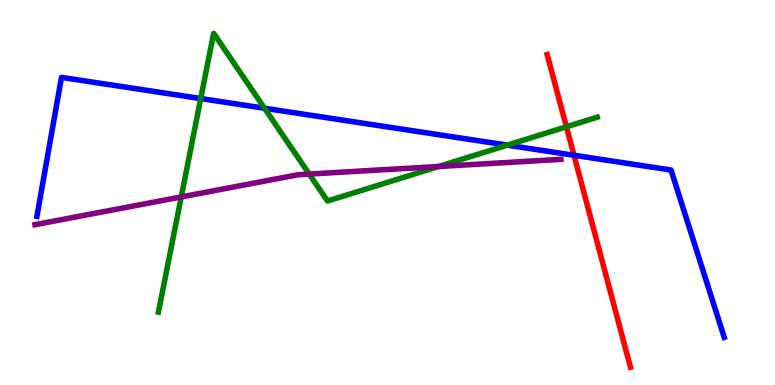[{'lines': ['blue', 'red'], 'intersections': [{'x': 7.41, 'y': 5.97}]}, {'lines': ['green', 'red'], 'intersections': [{'x': 7.31, 'y': 6.71}]}, {'lines': ['purple', 'red'], 'intersections': []}, {'lines': ['blue', 'green'], 'intersections': [{'x': 2.59, 'y': 7.44}, {'x': 3.41, 'y': 7.19}, {'x': 6.55, 'y': 6.23}]}, {'lines': ['blue', 'purple'], 'intersections': []}, {'lines': ['green', 'purple'], 'intersections': [{'x': 2.34, 'y': 4.89}, {'x': 3.99, 'y': 5.48}, {'x': 5.66, 'y': 5.68}]}]